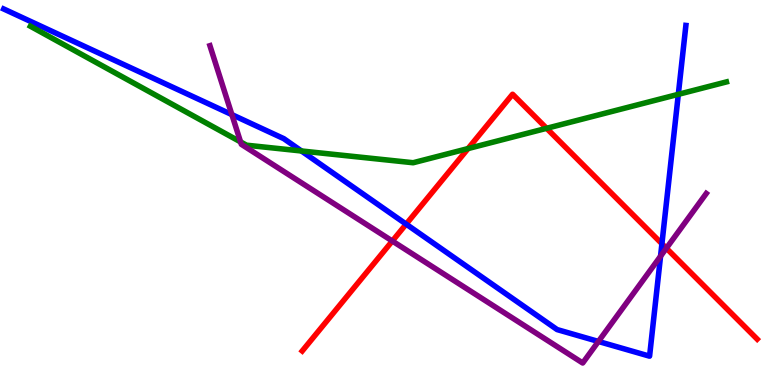[{'lines': ['blue', 'red'], 'intersections': [{'x': 5.24, 'y': 4.18}, {'x': 8.54, 'y': 3.67}]}, {'lines': ['green', 'red'], 'intersections': [{'x': 6.04, 'y': 6.14}, {'x': 7.05, 'y': 6.67}]}, {'lines': ['purple', 'red'], 'intersections': [{'x': 5.06, 'y': 3.74}, {'x': 8.6, 'y': 3.55}]}, {'lines': ['blue', 'green'], 'intersections': [{'x': 3.89, 'y': 6.08}, {'x': 8.75, 'y': 7.55}]}, {'lines': ['blue', 'purple'], 'intersections': [{'x': 2.99, 'y': 7.02}, {'x': 7.72, 'y': 1.13}, {'x': 8.52, 'y': 3.35}]}, {'lines': ['green', 'purple'], 'intersections': [{'x': 3.1, 'y': 6.31}]}]